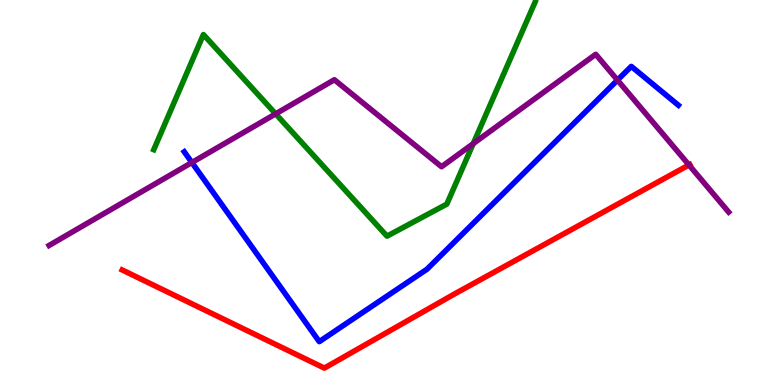[{'lines': ['blue', 'red'], 'intersections': []}, {'lines': ['green', 'red'], 'intersections': []}, {'lines': ['purple', 'red'], 'intersections': [{'x': 8.89, 'y': 5.72}]}, {'lines': ['blue', 'green'], 'intersections': []}, {'lines': ['blue', 'purple'], 'intersections': [{'x': 2.48, 'y': 5.78}, {'x': 7.97, 'y': 7.92}]}, {'lines': ['green', 'purple'], 'intersections': [{'x': 3.56, 'y': 7.04}, {'x': 6.11, 'y': 6.27}]}]